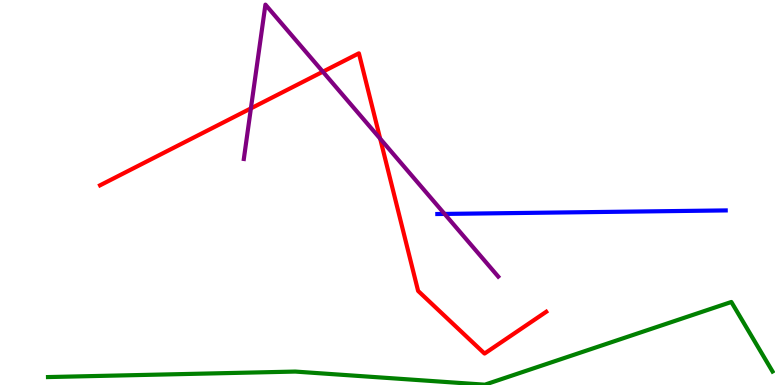[{'lines': ['blue', 'red'], 'intersections': []}, {'lines': ['green', 'red'], 'intersections': []}, {'lines': ['purple', 'red'], 'intersections': [{'x': 3.24, 'y': 7.18}, {'x': 4.17, 'y': 8.14}, {'x': 4.91, 'y': 6.4}]}, {'lines': ['blue', 'green'], 'intersections': []}, {'lines': ['blue', 'purple'], 'intersections': [{'x': 5.74, 'y': 4.44}]}, {'lines': ['green', 'purple'], 'intersections': []}]